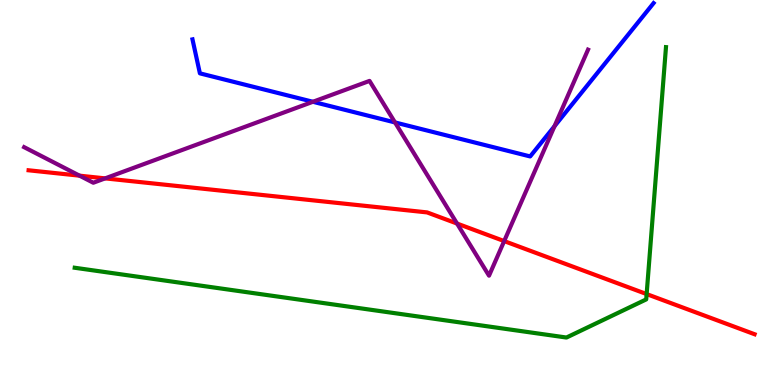[{'lines': ['blue', 'red'], 'intersections': []}, {'lines': ['green', 'red'], 'intersections': [{'x': 8.34, 'y': 2.36}]}, {'lines': ['purple', 'red'], 'intersections': [{'x': 1.03, 'y': 5.44}, {'x': 1.36, 'y': 5.37}, {'x': 5.9, 'y': 4.19}, {'x': 6.51, 'y': 3.74}]}, {'lines': ['blue', 'green'], 'intersections': []}, {'lines': ['blue', 'purple'], 'intersections': [{'x': 4.04, 'y': 7.36}, {'x': 5.1, 'y': 6.82}, {'x': 7.15, 'y': 6.72}]}, {'lines': ['green', 'purple'], 'intersections': []}]